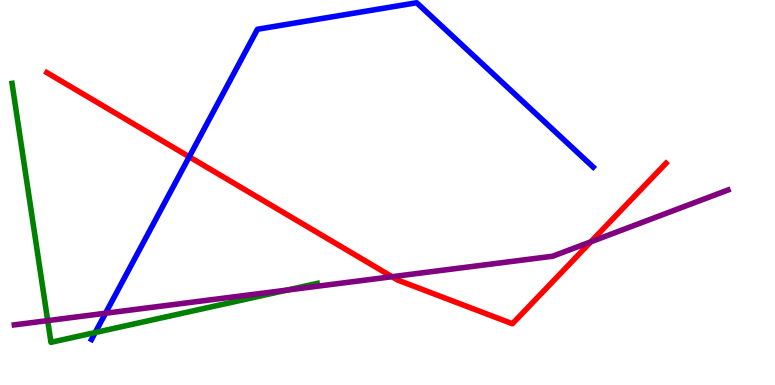[{'lines': ['blue', 'red'], 'intersections': [{'x': 2.44, 'y': 5.93}]}, {'lines': ['green', 'red'], 'intersections': []}, {'lines': ['purple', 'red'], 'intersections': [{'x': 5.06, 'y': 2.81}, {'x': 7.62, 'y': 3.72}]}, {'lines': ['blue', 'green'], 'intersections': [{'x': 1.23, 'y': 1.36}]}, {'lines': ['blue', 'purple'], 'intersections': [{'x': 1.36, 'y': 1.86}]}, {'lines': ['green', 'purple'], 'intersections': [{'x': 0.615, 'y': 1.67}, {'x': 3.7, 'y': 2.47}]}]